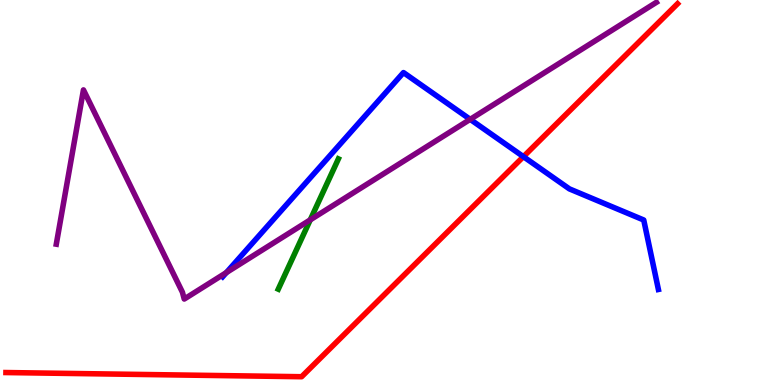[{'lines': ['blue', 'red'], 'intersections': [{'x': 6.75, 'y': 5.93}]}, {'lines': ['green', 'red'], 'intersections': []}, {'lines': ['purple', 'red'], 'intersections': []}, {'lines': ['blue', 'green'], 'intersections': []}, {'lines': ['blue', 'purple'], 'intersections': [{'x': 2.92, 'y': 2.92}, {'x': 6.07, 'y': 6.9}]}, {'lines': ['green', 'purple'], 'intersections': [{'x': 4.0, 'y': 4.29}]}]